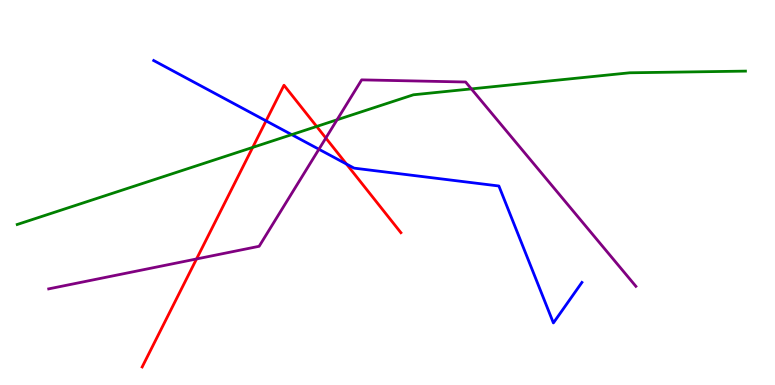[{'lines': ['blue', 'red'], 'intersections': [{'x': 3.43, 'y': 6.86}, {'x': 4.47, 'y': 5.74}]}, {'lines': ['green', 'red'], 'intersections': [{'x': 3.26, 'y': 6.17}, {'x': 4.09, 'y': 6.72}]}, {'lines': ['purple', 'red'], 'intersections': [{'x': 2.54, 'y': 3.27}, {'x': 4.2, 'y': 6.42}]}, {'lines': ['blue', 'green'], 'intersections': [{'x': 3.76, 'y': 6.5}]}, {'lines': ['blue', 'purple'], 'intersections': [{'x': 4.12, 'y': 6.12}]}, {'lines': ['green', 'purple'], 'intersections': [{'x': 4.35, 'y': 6.89}, {'x': 6.08, 'y': 7.69}]}]